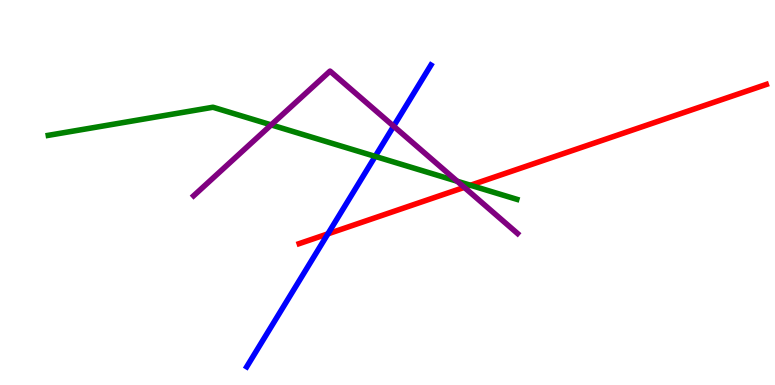[{'lines': ['blue', 'red'], 'intersections': [{'x': 4.23, 'y': 3.93}]}, {'lines': ['green', 'red'], 'intersections': [{'x': 6.07, 'y': 5.19}]}, {'lines': ['purple', 'red'], 'intersections': [{'x': 5.99, 'y': 5.13}]}, {'lines': ['blue', 'green'], 'intersections': [{'x': 4.84, 'y': 5.94}]}, {'lines': ['blue', 'purple'], 'intersections': [{'x': 5.08, 'y': 6.72}]}, {'lines': ['green', 'purple'], 'intersections': [{'x': 3.5, 'y': 6.76}, {'x': 5.9, 'y': 5.29}]}]